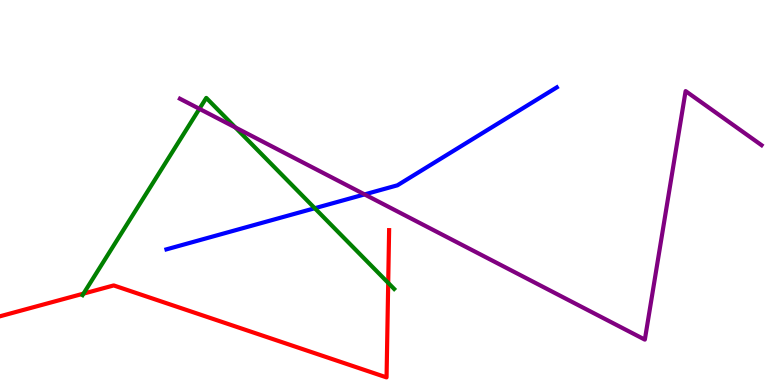[{'lines': ['blue', 'red'], 'intersections': []}, {'lines': ['green', 'red'], 'intersections': [{'x': 1.08, 'y': 2.37}, {'x': 5.01, 'y': 2.65}]}, {'lines': ['purple', 'red'], 'intersections': []}, {'lines': ['blue', 'green'], 'intersections': [{'x': 4.06, 'y': 4.59}]}, {'lines': ['blue', 'purple'], 'intersections': [{'x': 4.7, 'y': 4.95}]}, {'lines': ['green', 'purple'], 'intersections': [{'x': 2.57, 'y': 7.17}, {'x': 3.04, 'y': 6.69}]}]